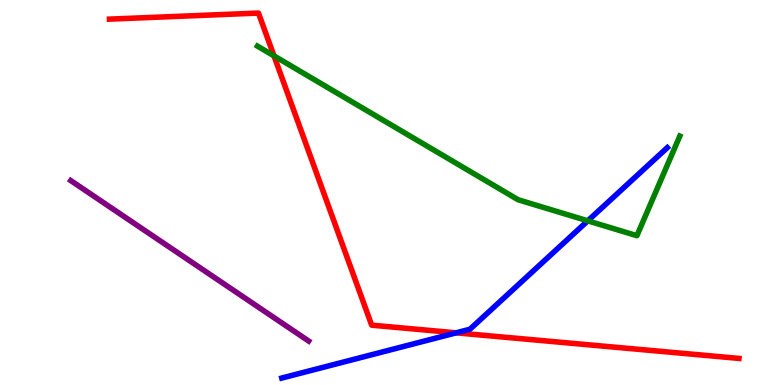[{'lines': ['blue', 'red'], 'intersections': [{'x': 5.89, 'y': 1.36}]}, {'lines': ['green', 'red'], 'intersections': [{'x': 3.54, 'y': 8.55}]}, {'lines': ['purple', 'red'], 'intersections': []}, {'lines': ['blue', 'green'], 'intersections': [{'x': 7.58, 'y': 4.26}]}, {'lines': ['blue', 'purple'], 'intersections': []}, {'lines': ['green', 'purple'], 'intersections': []}]